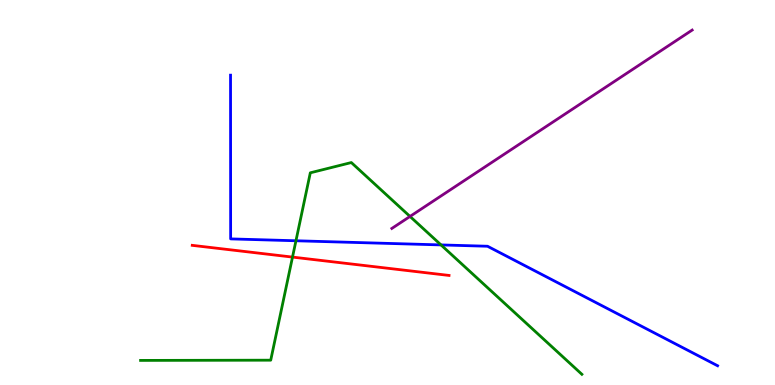[{'lines': ['blue', 'red'], 'intersections': []}, {'lines': ['green', 'red'], 'intersections': [{'x': 3.77, 'y': 3.32}]}, {'lines': ['purple', 'red'], 'intersections': []}, {'lines': ['blue', 'green'], 'intersections': [{'x': 3.82, 'y': 3.75}, {'x': 5.69, 'y': 3.64}]}, {'lines': ['blue', 'purple'], 'intersections': []}, {'lines': ['green', 'purple'], 'intersections': [{'x': 5.29, 'y': 4.38}]}]